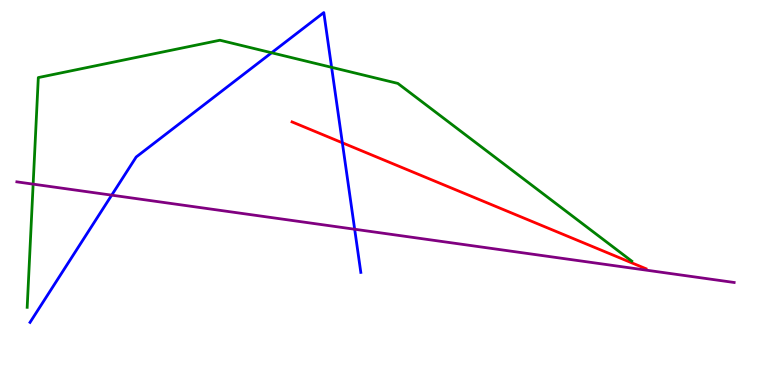[{'lines': ['blue', 'red'], 'intersections': [{'x': 4.42, 'y': 6.29}]}, {'lines': ['green', 'red'], 'intersections': []}, {'lines': ['purple', 'red'], 'intersections': []}, {'lines': ['blue', 'green'], 'intersections': [{'x': 3.5, 'y': 8.63}, {'x': 4.28, 'y': 8.25}]}, {'lines': ['blue', 'purple'], 'intersections': [{'x': 1.44, 'y': 4.93}, {'x': 4.58, 'y': 4.05}]}, {'lines': ['green', 'purple'], 'intersections': [{'x': 0.428, 'y': 5.22}]}]